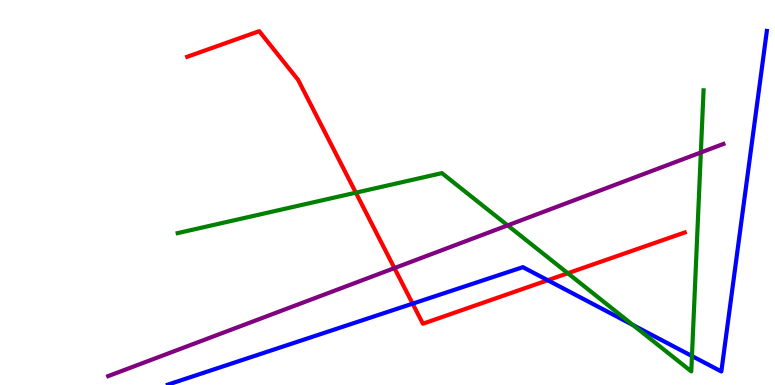[{'lines': ['blue', 'red'], 'intersections': [{'x': 5.32, 'y': 2.11}, {'x': 7.07, 'y': 2.72}]}, {'lines': ['green', 'red'], 'intersections': [{'x': 4.59, 'y': 5.0}, {'x': 7.33, 'y': 2.9}]}, {'lines': ['purple', 'red'], 'intersections': [{'x': 5.09, 'y': 3.04}]}, {'lines': ['blue', 'green'], 'intersections': [{'x': 8.17, 'y': 1.56}, {'x': 8.93, 'y': 0.752}]}, {'lines': ['blue', 'purple'], 'intersections': []}, {'lines': ['green', 'purple'], 'intersections': [{'x': 6.55, 'y': 4.15}, {'x': 9.04, 'y': 6.04}]}]